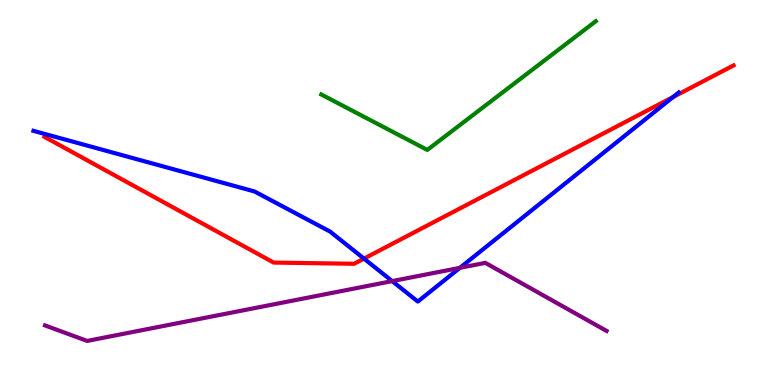[{'lines': ['blue', 'red'], 'intersections': [{'x': 4.7, 'y': 3.28}, {'x': 8.69, 'y': 7.48}]}, {'lines': ['green', 'red'], 'intersections': []}, {'lines': ['purple', 'red'], 'intersections': []}, {'lines': ['blue', 'green'], 'intersections': []}, {'lines': ['blue', 'purple'], 'intersections': [{'x': 5.06, 'y': 2.7}, {'x': 5.93, 'y': 3.04}]}, {'lines': ['green', 'purple'], 'intersections': []}]